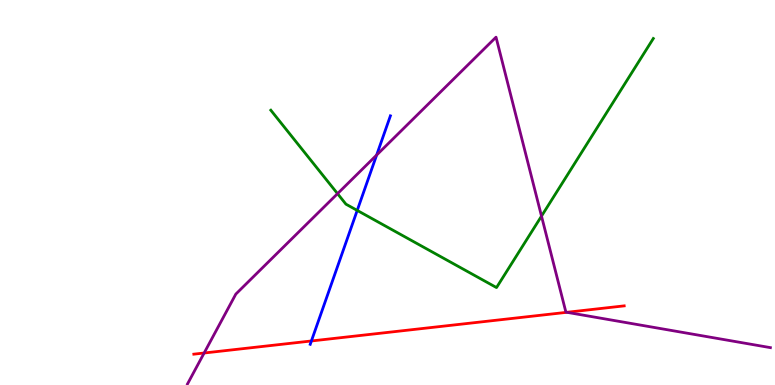[{'lines': ['blue', 'red'], 'intersections': [{'x': 4.02, 'y': 1.14}]}, {'lines': ['green', 'red'], 'intersections': []}, {'lines': ['purple', 'red'], 'intersections': [{'x': 2.63, 'y': 0.831}, {'x': 7.31, 'y': 1.89}]}, {'lines': ['blue', 'green'], 'intersections': [{'x': 4.61, 'y': 4.53}]}, {'lines': ['blue', 'purple'], 'intersections': [{'x': 4.86, 'y': 5.97}]}, {'lines': ['green', 'purple'], 'intersections': [{'x': 4.36, 'y': 4.97}, {'x': 6.99, 'y': 4.39}]}]